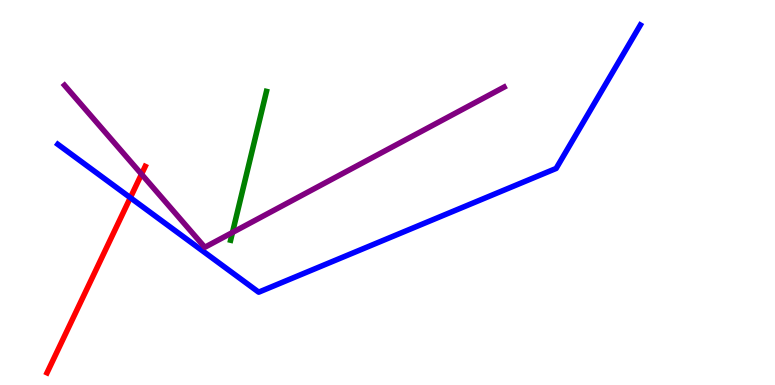[{'lines': ['blue', 'red'], 'intersections': [{'x': 1.68, 'y': 4.87}]}, {'lines': ['green', 'red'], 'intersections': []}, {'lines': ['purple', 'red'], 'intersections': [{'x': 1.83, 'y': 5.48}]}, {'lines': ['blue', 'green'], 'intersections': []}, {'lines': ['blue', 'purple'], 'intersections': []}, {'lines': ['green', 'purple'], 'intersections': [{'x': 3.0, 'y': 3.96}]}]